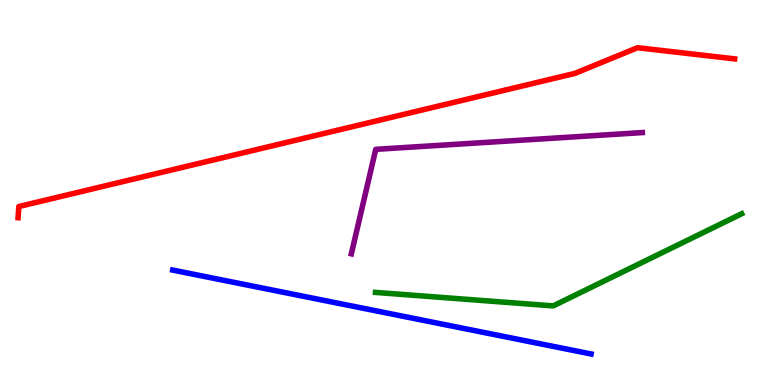[{'lines': ['blue', 'red'], 'intersections': []}, {'lines': ['green', 'red'], 'intersections': []}, {'lines': ['purple', 'red'], 'intersections': []}, {'lines': ['blue', 'green'], 'intersections': []}, {'lines': ['blue', 'purple'], 'intersections': []}, {'lines': ['green', 'purple'], 'intersections': []}]